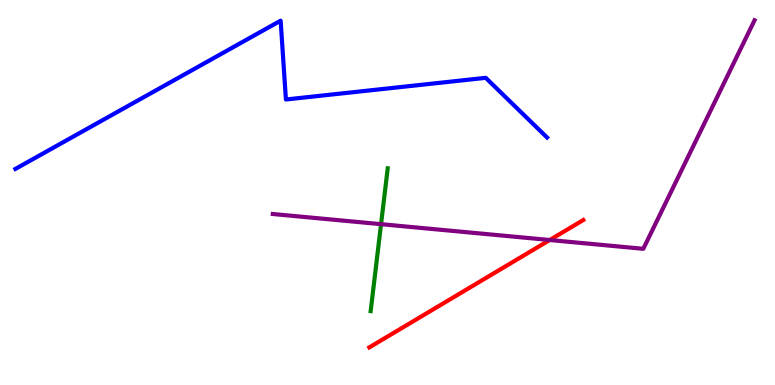[{'lines': ['blue', 'red'], 'intersections': []}, {'lines': ['green', 'red'], 'intersections': []}, {'lines': ['purple', 'red'], 'intersections': [{'x': 7.09, 'y': 3.77}]}, {'lines': ['blue', 'green'], 'intersections': []}, {'lines': ['blue', 'purple'], 'intersections': []}, {'lines': ['green', 'purple'], 'intersections': [{'x': 4.92, 'y': 4.18}]}]